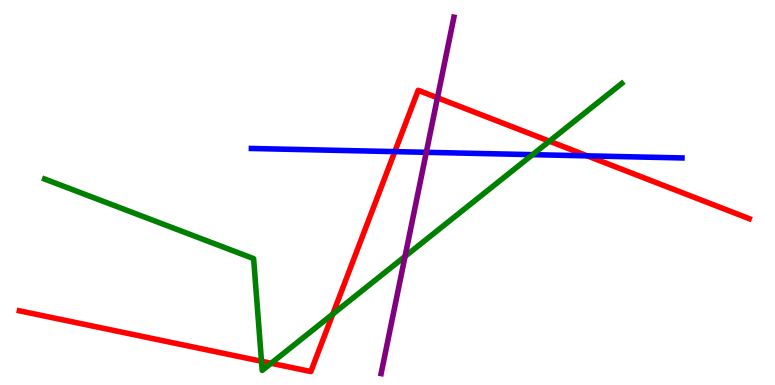[{'lines': ['blue', 'red'], 'intersections': [{'x': 5.09, 'y': 6.06}, {'x': 7.58, 'y': 5.95}]}, {'lines': ['green', 'red'], 'intersections': [{'x': 3.37, 'y': 0.617}, {'x': 3.5, 'y': 0.564}, {'x': 4.29, 'y': 1.84}, {'x': 7.09, 'y': 6.33}]}, {'lines': ['purple', 'red'], 'intersections': [{'x': 5.64, 'y': 7.46}]}, {'lines': ['blue', 'green'], 'intersections': [{'x': 6.87, 'y': 5.98}]}, {'lines': ['blue', 'purple'], 'intersections': [{'x': 5.5, 'y': 6.04}]}, {'lines': ['green', 'purple'], 'intersections': [{'x': 5.23, 'y': 3.34}]}]